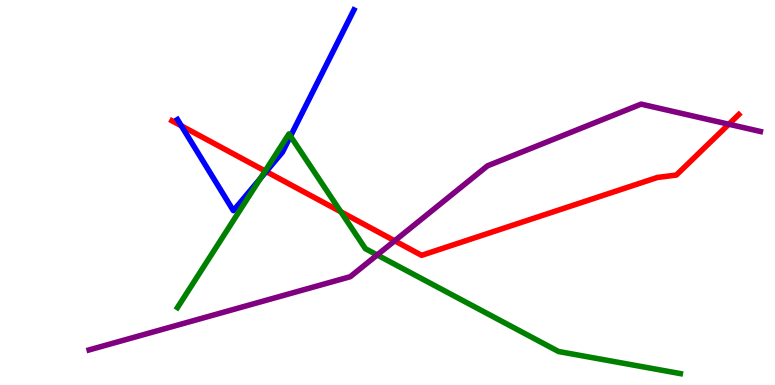[{'lines': ['blue', 'red'], 'intersections': [{'x': 2.34, 'y': 6.73}, {'x': 3.43, 'y': 5.54}]}, {'lines': ['green', 'red'], 'intersections': [{'x': 3.42, 'y': 5.56}, {'x': 4.4, 'y': 4.5}]}, {'lines': ['purple', 'red'], 'intersections': [{'x': 5.09, 'y': 3.74}, {'x': 9.4, 'y': 6.77}]}, {'lines': ['blue', 'green'], 'intersections': [{'x': 3.36, 'y': 5.36}, {'x': 3.75, 'y': 6.46}]}, {'lines': ['blue', 'purple'], 'intersections': []}, {'lines': ['green', 'purple'], 'intersections': [{'x': 4.87, 'y': 3.38}]}]